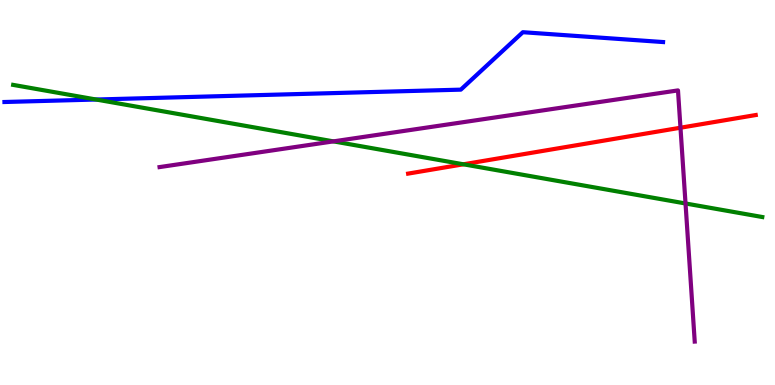[{'lines': ['blue', 'red'], 'intersections': []}, {'lines': ['green', 'red'], 'intersections': [{'x': 5.98, 'y': 5.73}]}, {'lines': ['purple', 'red'], 'intersections': [{'x': 8.78, 'y': 6.68}]}, {'lines': ['blue', 'green'], 'intersections': [{'x': 1.24, 'y': 7.42}]}, {'lines': ['blue', 'purple'], 'intersections': []}, {'lines': ['green', 'purple'], 'intersections': [{'x': 4.3, 'y': 6.33}, {'x': 8.85, 'y': 4.71}]}]